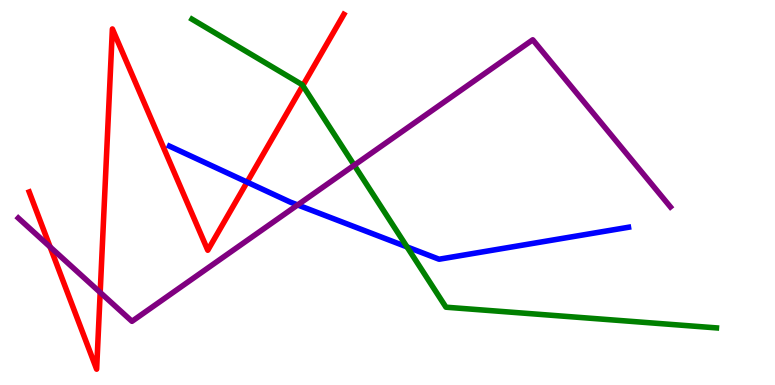[{'lines': ['blue', 'red'], 'intersections': [{'x': 3.19, 'y': 5.27}]}, {'lines': ['green', 'red'], 'intersections': [{'x': 3.91, 'y': 7.78}]}, {'lines': ['purple', 'red'], 'intersections': [{'x': 0.647, 'y': 3.59}, {'x': 1.29, 'y': 2.4}]}, {'lines': ['blue', 'green'], 'intersections': [{'x': 5.25, 'y': 3.59}]}, {'lines': ['blue', 'purple'], 'intersections': [{'x': 3.84, 'y': 4.68}]}, {'lines': ['green', 'purple'], 'intersections': [{'x': 4.57, 'y': 5.71}]}]